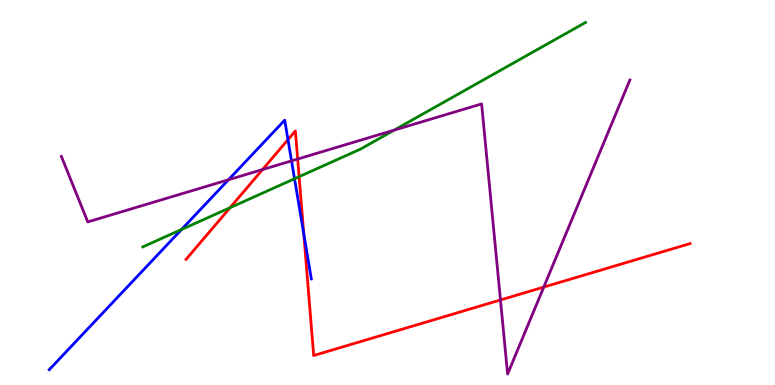[{'lines': ['blue', 'red'], 'intersections': [{'x': 3.72, 'y': 6.37}, {'x': 3.92, 'y': 3.93}]}, {'lines': ['green', 'red'], 'intersections': [{'x': 2.97, 'y': 4.61}, {'x': 3.86, 'y': 5.41}]}, {'lines': ['purple', 'red'], 'intersections': [{'x': 3.39, 'y': 5.6}, {'x': 3.84, 'y': 5.87}, {'x': 6.46, 'y': 2.21}, {'x': 7.02, 'y': 2.54}]}, {'lines': ['blue', 'green'], 'intersections': [{'x': 2.34, 'y': 4.04}, {'x': 3.8, 'y': 5.36}]}, {'lines': ['blue', 'purple'], 'intersections': [{'x': 2.95, 'y': 5.33}, {'x': 3.76, 'y': 5.82}]}, {'lines': ['green', 'purple'], 'intersections': [{'x': 5.09, 'y': 6.62}]}]